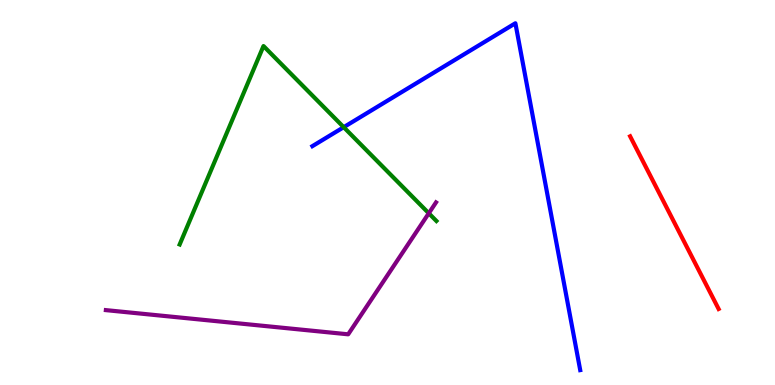[{'lines': ['blue', 'red'], 'intersections': []}, {'lines': ['green', 'red'], 'intersections': []}, {'lines': ['purple', 'red'], 'intersections': []}, {'lines': ['blue', 'green'], 'intersections': [{'x': 4.43, 'y': 6.7}]}, {'lines': ['blue', 'purple'], 'intersections': []}, {'lines': ['green', 'purple'], 'intersections': [{'x': 5.53, 'y': 4.46}]}]